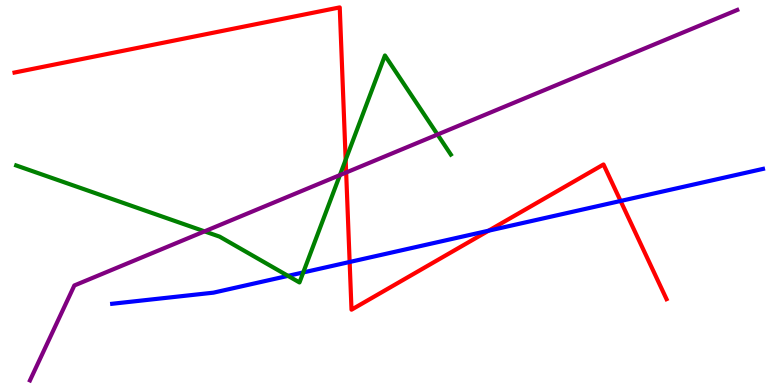[{'lines': ['blue', 'red'], 'intersections': [{'x': 4.51, 'y': 3.2}, {'x': 6.3, 'y': 4.01}, {'x': 8.01, 'y': 4.78}]}, {'lines': ['green', 'red'], 'intersections': [{'x': 4.46, 'y': 5.85}]}, {'lines': ['purple', 'red'], 'intersections': [{'x': 4.47, 'y': 5.52}]}, {'lines': ['blue', 'green'], 'intersections': [{'x': 3.72, 'y': 2.83}, {'x': 3.91, 'y': 2.92}]}, {'lines': ['blue', 'purple'], 'intersections': []}, {'lines': ['green', 'purple'], 'intersections': [{'x': 2.64, 'y': 3.99}, {'x': 4.39, 'y': 5.45}, {'x': 5.65, 'y': 6.51}]}]